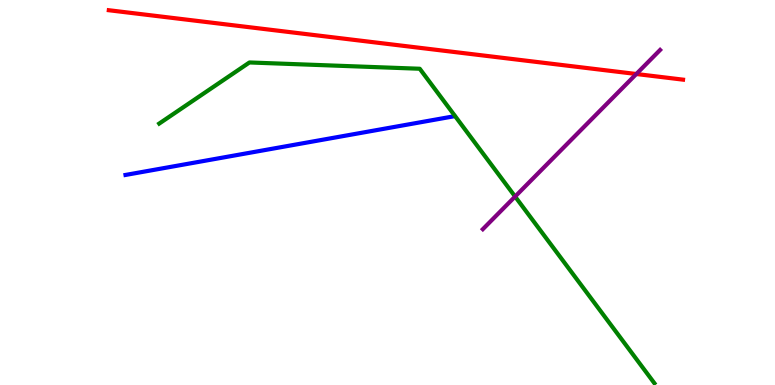[{'lines': ['blue', 'red'], 'intersections': []}, {'lines': ['green', 'red'], 'intersections': []}, {'lines': ['purple', 'red'], 'intersections': [{'x': 8.21, 'y': 8.08}]}, {'lines': ['blue', 'green'], 'intersections': []}, {'lines': ['blue', 'purple'], 'intersections': []}, {'lines': ['green', 'purple'], 'intersections': [{'x': 6.65, 'y': 4.89}]}]